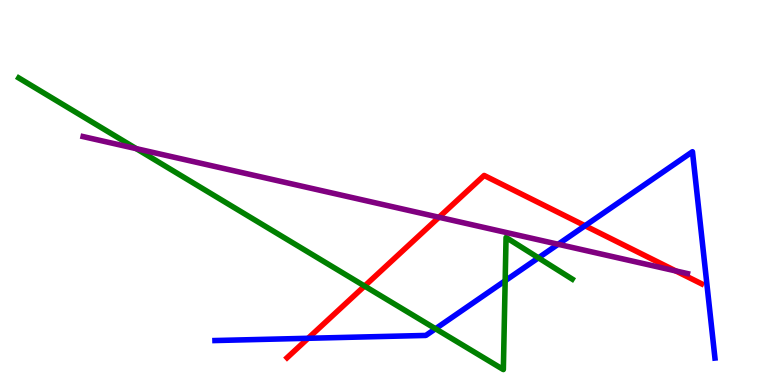[{'lines': ['blue', 'red'], 'intersections': [{'x': 3.98, 'y': 1.21}, {'x': 7.55, 'y': 4.14}]}, {'lines': ['green', 'red'], 'intersections': [{'x': 4.7, 'y': 2.57}]}, {'lines': ['purple', 'red'], 'intersections': [{'x': 5.66, 'y': 4.36}, {'x': 8.72, 'y': 2.96}]}, {'lines': ['blue', 'green'], 'intersections': [{'x': 5.62, 'y': 1.46}, {'x': 6.52, 'y': 2.71}, {'x': 6.95, 'y': 3.3}]}, {'lines': ['blue', 'purple'], 'intersections': [{'x': 7.2, 'y': 3.66}]}, {'lines': ['green', 'purple'], 'intersections': [{'x': 1.76, 'y': 6.14}]}]